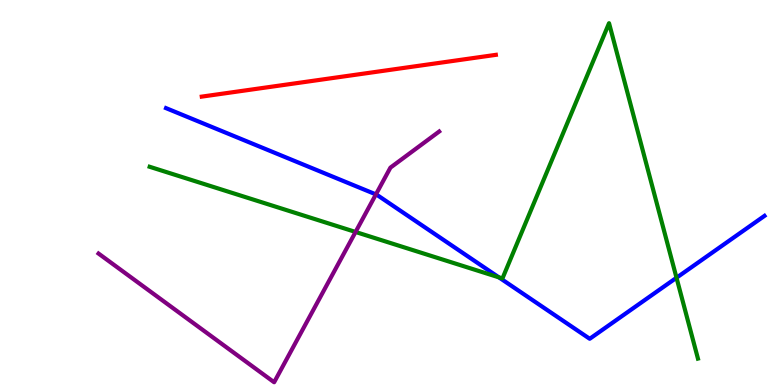[{'lines': ['blue', 'red'], 'intersections': []}, {'lines': ['green', 'red'], 'intersections': []}, {'lines': ['purple', 'red'], 'intersections': []}, {'lines': ['blue', 'green'], 'intersections': [{'x': 6.44, 'y': 2.8}, {'x': 8.73, 'y': 2.79}]}, {'lines': ['blue', 'purple'], 'intersections': [{'x': 4.85, 'y': 4.95}]}, {'lines': ['green', 'purple'], 'intersections': [{'x': 4.59, 'y': 3.97}]}]